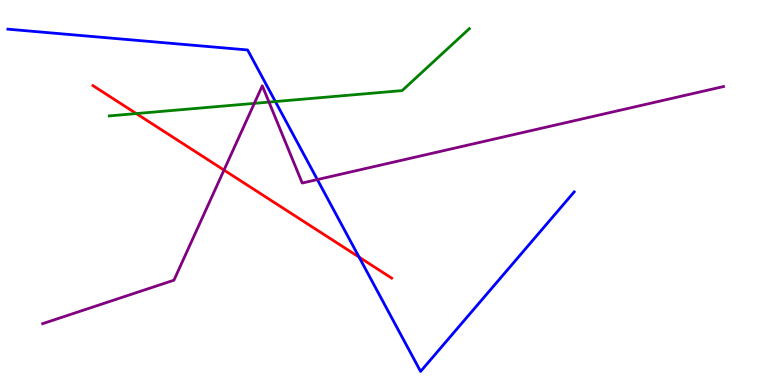[{'lines': ['blue', 'red'], 'intersections': [{'x': 4.63, 'y': 3.32}]}, {'lines': ['green', 'red'], 'intersections': [{'x': 1.76, 'y': 7.05}]}, {'lines': ['purple', 'red'], 'intersections': [{'x': 2.89, 'y': 5.58}]}, {'lines': ['blue', 'green'], 'intersections': [{'x': 3.55, 'y': 7.36}]}, {'lines': ['blue', 'purple'], 'intersections': [{'x': 4.09, 'y': 5.34}]}, {'lines': ['green', 'purple'], 'intersections': [{'x': 3.28, 'y': 7.32}, {'x': 3.47, 'y': 7.35}]}]